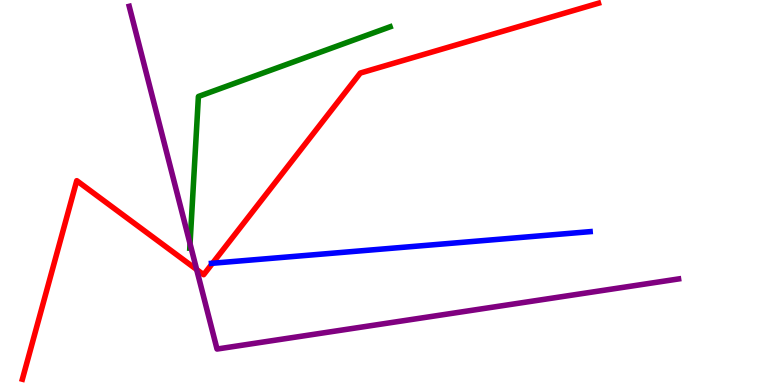[{'lines': ['blue', 'red'], 'intersections': [{'x': 2.74, 'y': 3.16}]}, {'lines': ['green', 'red'], 'intersections': []}, {'lines': ['purple', 'red'], 'intersections': [{'x': 2.54, 'y': 3.0}]}, {'lines': ['blue', 'green'], 'intersections': []}, {'lines': ['blue', 'purple'], 'intersections': []}, {'lines': ['green', 'purple'], 'intersections': [{'x': 2.45, 'y': 3.67}]}]